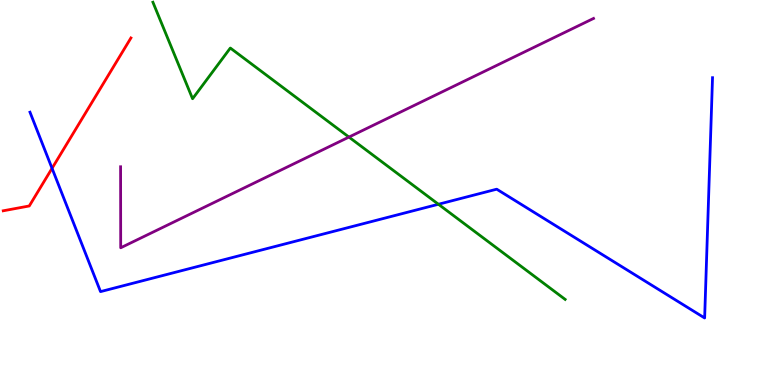[{'lines': ['blue', 'red'], 'intersections': [{'x': 0.672, 'y': 5.63}]}, {'lines': ['green', 'red'], 'intersections': []}, {'lines': ['purple', 'red'], 'intersections': []}, {'lines': ['blue', 'green'], 'intersections': [{'x': 5.66, 'y': 4.69}]}, {'lines': ['blue', 'purple'], 'intersections': []}, {'lines': ['green', 'purple'], 'intersections': [{'x': 4.5, 'y': 6.44}]}]